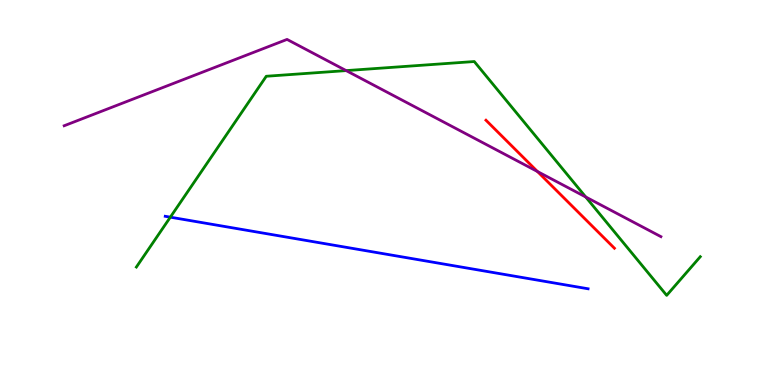[{'lines': ['blue', 'red'], 'intersections': []}, {'lines': ['green', 'red'], 'intersections': []}, {'lines': ['purple', 'red'], 'intersections': [{'x': 6.93, 'y': 5.55}]}, {'lines': ['blue', 'green'], 'intersections': [{'x': 2.2, 'y': 4.36}]}, {'lines': ['blue', 'purple'], 'intersections': []}, {'lines': ['green', 'purple'], 'intersections': [{'x': 4.47, 'y': 8.17}, {'x': 7.56, 'y': 4.88}]}]